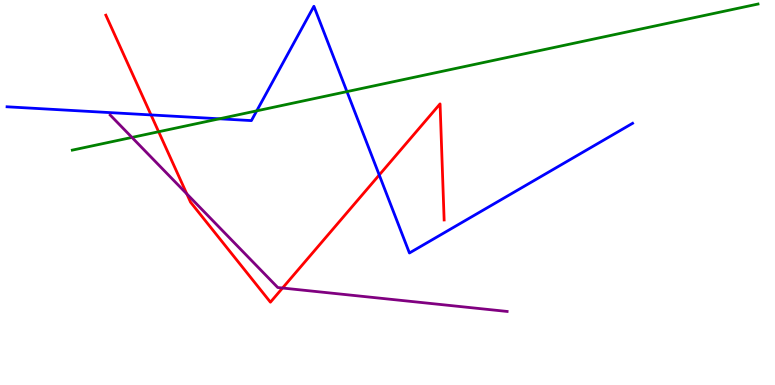[{'lines': ['blue', 'red'], 'intersections': [{'x': 1.95, 'y': 7.01}, {'x': 4.89, 'y': 5.45}]}, {'lines': ['green', 'red'], 'intersections': [{'x': 2.05, 'y': 6.58}]}, {'lines': ['purple', 'red'], 'intersections': [{'x': 2.41, 'y': 4.96}, {'x': 3.65, 'y': 2.52}]}, {'lines': ['blue', 'green'], 'intersections': [{'x': 2.83, 'y': 6.91}, {'x': 3.31, 'y': 7.12}, {'x': 4.48, 'y': 7.62}]}, {'lines': ['blue', 'purple'], 'intersections': []}, {'lines': ['green', 'purple'], 'intersections': [{'x': 1.7, 'y': 6.43}]}]